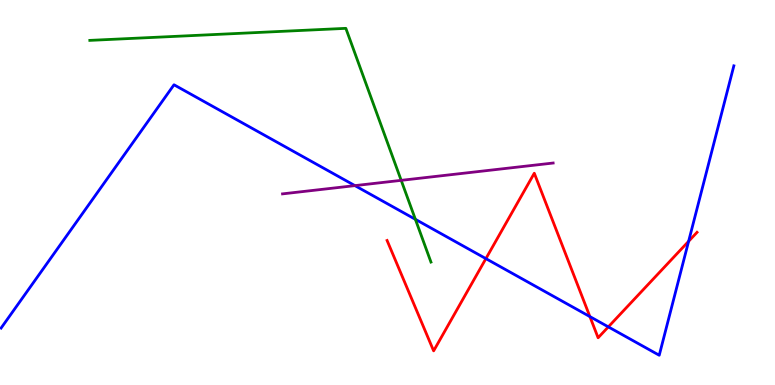[{'lines': ['blue', 'red'], 'intersections': [{'x': 6.27, 'y': 3.28}, {'x': 7.61, 'y': 1.78}, {'x': 7.85, 'y': 1.51}, {'x': 8.89, 'y': 3.73}]}, {'lines': ['green', 'red'], 'intersections': []}, {'lines': ['purple', 'red'], 'intersections': []}, {'lines': ['blue', 'green'], 'intersections': [{'x': 5.36, 'y': 4.3}]}, {'lines': ['blue', 'purple'], 'intersections': [{'x': 4.58, 'y': 5.18}]}, {'lines': ['green', 'purple'], 'intersections': [{'x': 5.18, 'y': 5.32}]}]